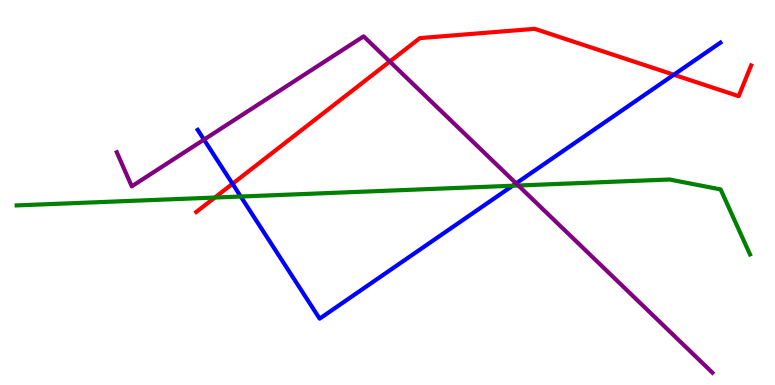[{'lines': ['blue', 'red'], 'intersections': [{'x': 3.0, 'y': 5.23}, {'x': 8.69, 'y': 8.06}]}, {'lines': ['green', 'red'], 'intersections': [{'x': 2.77, 'y': 4.87}]}, {'lines': ['purple', 'red'], 'intersections': [{'x': 5.03, 'y': 8.4}]}, {'lines': ['blue', 'green'], 'intersections': [{'x': 3.11, 'y': 4.9}, {'x': 6.61, 'y': 5.18}]}, {'lines': ['blue', 'purple'], 'intersections': [{'x': 2.63, 'y': 6.37}, {'x': 6.66, 'y': 5.24}]}, {'lines': ['green', 'purple'], 'intersections': [{'x': 6.69, 'y': 5.18}]}]